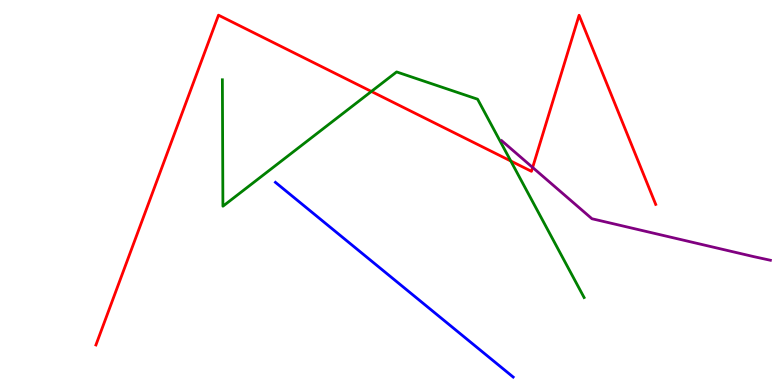[{'lines': ['blue', 'red'], 'intersections': []}, {'lines': ['green', 'red'], 'intersections': [{'x': 4.79, 'y': 7.62}, {'x': 6.59, 'y': 5.82}]}, {'lines': ['purple', 'red'], 'intersections': [{'x': 6.87, 'y': 5.65}]}, {'lines': ['blue', 'green'], 'intersections': []}, {'lines': ['blue', 'purple'], 'intersections': []}, {'lines': ['green', 'purple'], 'intersections': []}]